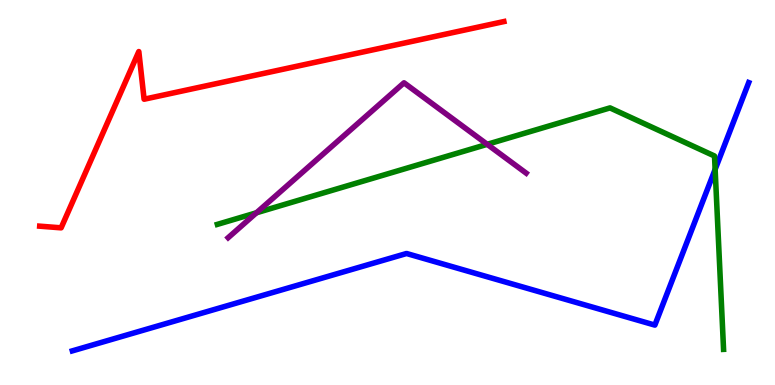[{'lines': ['blue', 'red'], 'intersections': []}, {'lines': ['green', 'red'], 'intersections': []}, {'lines': ['purple', 'red'], 'intersections': []}, {'lines': ['blue', 'green'], 'intersections': [{'x': 9.23, 'y': 5.6}]}, {'lines': ['blue', 'purple'], 'intersections': []}, {'lines': ['green', 'purple'], 'intersections': [{'x': 3.31, 'y': 4.47}, {'x': 6.29, 'y': 6.25}]}]